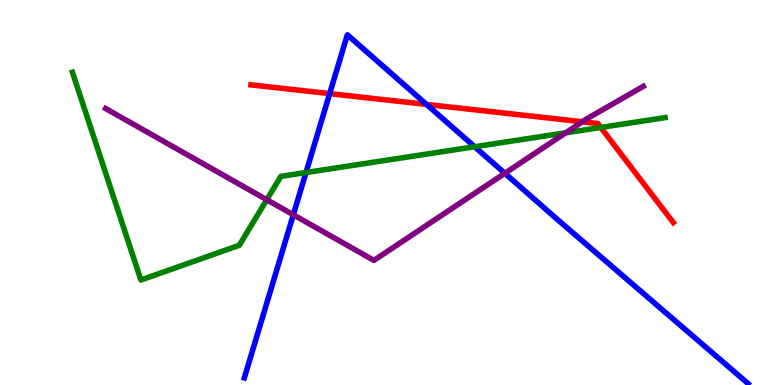[{'lines': ['blue', 'red'], 'intersections': [{'x': 4.25, 'y': 7.57}, {'x': 5.5, 'y': 7.29}]}, {'lines': ['green', 'red'], 'intersections': [{'x': 7.75, 'y': 6.69}]}, {'lines': ['purple', 'red'], 'intersections': [{'x': 7.51, 'y': 6.84}]}, {'lines': ['blue', 'green'], 'intersections': [{'x': 3.95, 'y': 5.52}, {'x': 6.12, 'y': 6.19}]}, {'lines': ['blue', 'purple'], 'intersections': [{'x': 3.78, 'y': 4.42}, {'x': 6.51, 'y': 5.5}]}, {'lines': ['green', 'purple'], 'intersections': [{'x': 3.44, 'y': 4.81}, {'x': 7.3, 'y': 6.55}]}]